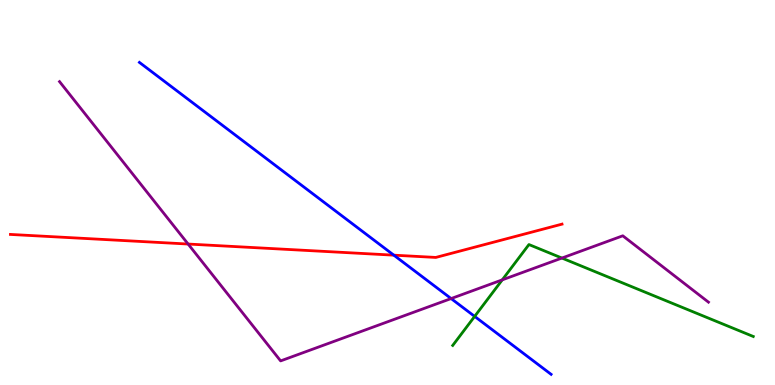[{'lines': ['blue', 'red'], 'intersections': [{'x': 5.08, 'y': 3.37}]}, {'lines': ['green', 'red'], 'intersections': []}, {'lines': ['purple', 'red'], 'intersections': [{'x': 2.43, 'y': 3.66}]}, {'lines': ['blue', 'green'], 'intersections': [{'x': 6.12, 'y': 1.78}]}, {'lines': ['blue', 'purple'], 'intersections': [{'x': 5.82, 'y': 2.25}]}, {'lines': ['green', 'purple'], 'intersections': [{'x': 6.48, 'y': 2.73}, {'x': 7.25, 'y': 3.3}]}]